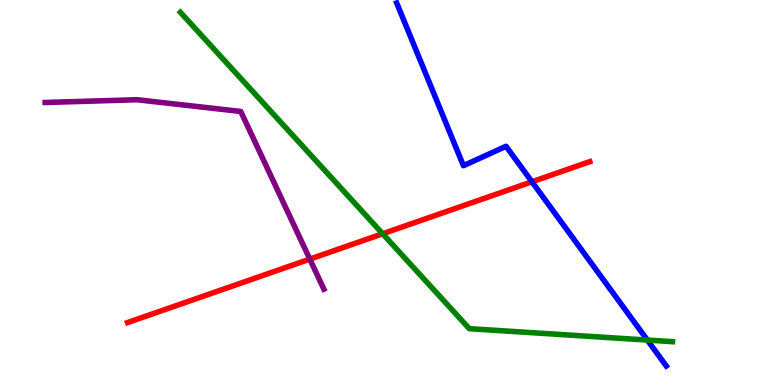[{'lines': ['blue', 'red'], 'intersections': [{'x': 6.86, 'y': 5.28}]}, {'lines': ['green', 'red'], 'intersections': [{'x': 4.94, 'y': 3.93}]}, {'lines': ['purple', 'red'], 'intersections': [{'x': 4.0, 'y': 3.27}]}, {'lines': ['blue', 'green'], 'intersections': [{'x': 8.35, 'y': 1.17}]}, {'lines': ['blue', 'purple'], 'intersections': []}, {'lines': ['green', 'purple'], 'intersections': []}]